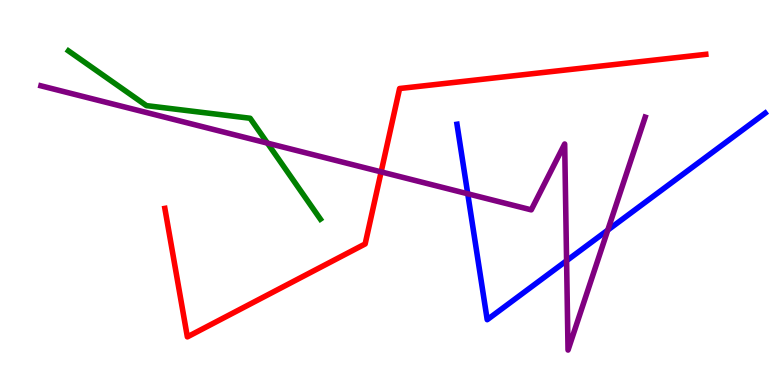[{'lines': ['blue', 'red'], 'intersections': []}, {'lines': ['green', 'red'], 'intersections': []}, {'lines': ['purple', 'red'], 'intersections': [{'x': 4.92, 'y': 5.54}]}, {'lines': ['blue', 'green'], 'intersections': []}, {'lines': ['blue', 'purple'], 'intersections': [{'x': 6.04, 'y': 4.97}, {'x': 7.31, 'y': 3.23}, {'x': 7.84, 'y': 4.02}]}, {'lines': ['green', 'purple'], 'intersections': [{'x': 3.45, 'y': 6.28}]}]